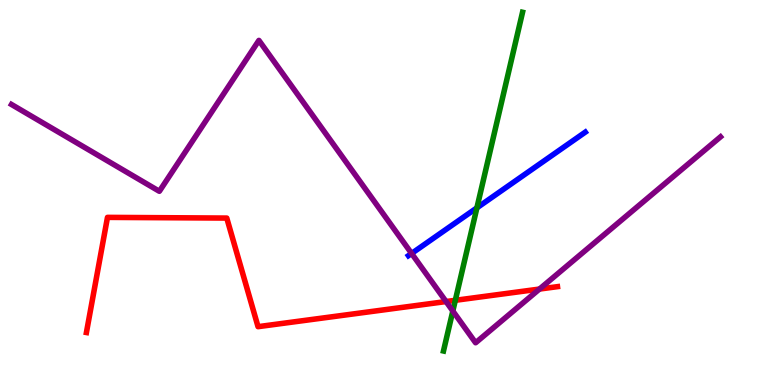[{'lines': ['blue', 'red'], 'intersections': []}, {'lines': ['green', 'red'], 'intersections': [{'x': 5.88, 'y': 2.2}]}, {'lines': ['purple', 'red'], 'intersections': [{'x': 5.76, 'y': 2.17}, {'x': 6.96, 'y': 2.49}]}, {'lines': ['blue', 'green'], 'intersections': [{'x': 6.15, 'y': 4.6}]}, {'lines': ['blue', 'purple'], 'intersections': [{'x': 5.31, 'y': 3.42}]}, {'lines': ['green', 'purple'], 'intersections': [{'x': 5.84, 'y': 1.92}]}]